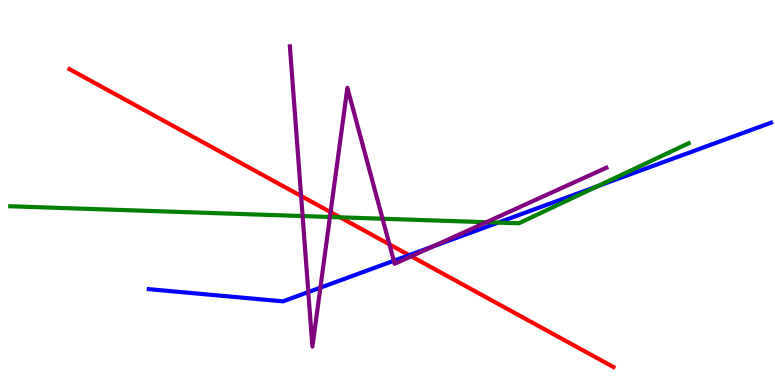[{'lines': ['blue', 'red'], 'intersections': [{'x': 5.28, 'y': 3.37}]}, {'lines': ['green', 'red'], 'intersections': [{'x': 4.39, 'y': 4.36}]}, {'lines': ['purple', 'red'], 'intersections': [{'x': 3.89, 'y': 4.91}, {'x': 4.27, 'y': 4.49}, {'x': 5.02, 'y': 3.65}, {'x': 5.31, 'y': 3.34}]}, {'lines': ['blue', 'green'], 'intersections': [{'x': 6.43, 'y': 4.22}, {'x': 7.71, 'y': 5.16}]}, {'lines': ['blue', 'purple'], 'intersections': [{'x': 3.98, 'y': 2.41}, {'x': 4.13, 'y': 2.53}, {'x': 5.08, 'y': 3.23}, {'x': 5.58, 'y': 3.6}]}, {'lines': ['green', 'purple'], 'intersections': [{'x': 3.9, 'y': 4.39}, {'x': 4.26, 'y': 4.36}, {'x': 4.94, 'y': 4.32}, {'x': 6.28, 'y': 4.23}]}]